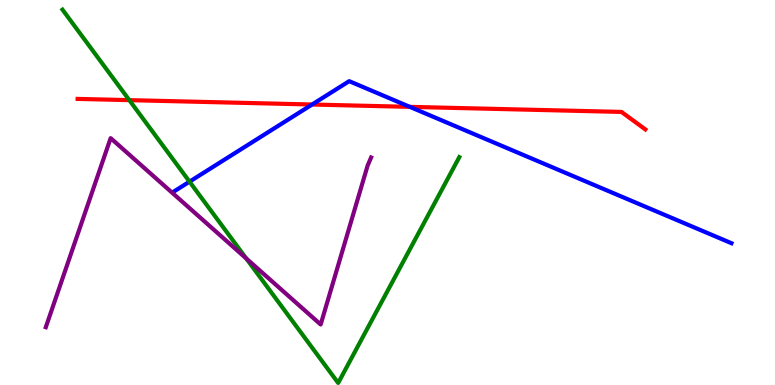[{'lines': ['blue', 'red'], 'intersections': [{'x': 4.03, 'y': 7.29}, {'x': 5.29, 'y': 7.22}]}, {'lines': ['green', 'red'], 'intersections': [{'x': 1.67, 'y': 7.4}]}, {'lines': ['purple', 'red'], 'intersections': []}, {'lines': ['blue', 'green'], 'intersections': [{'x': 2.45, 'y': 5.28}]}, {'lines': ['blue', 'purple'], 'intersections': []}, {'lines': ['green', 'purple'], 'intersections': [{'x': 3.18, 'y': 3.29}]}]